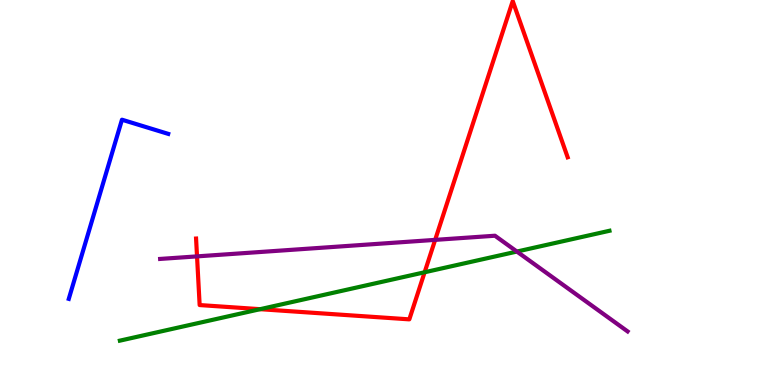[{'lines': ['blue', 'red'], 'intersections': []}, {'lines': ['green', 'red'], 'intersections': [{'x': 3.36, 'y': 1.97}, {'x': 5.48, 'y': 2.93}]}, {'lines': ['purple', 'red'], 'intersections': [{'x': 2.54, 'y': 3.34}, {'x': 5.61, 'y': 3.77}]}, {'lines': ['blue', 'green'], 'intersections': []}, {'lines': ['blue', 'purple'], 'intersections': []}, {'lines': ['green', 'purple'], 'intersections': [{'x': 6.67, 'y': 3.47}]}]